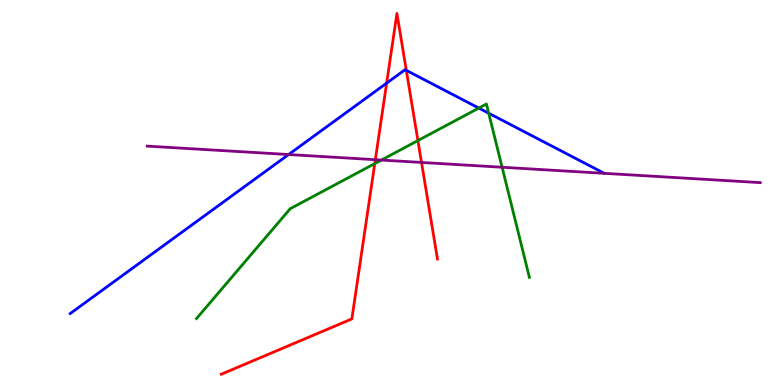[{'lines': ['blue', 'red'], 'intersections': [{'x': 4.99, 'y': 7.84}, {'x': 5.24, 'y': 8.17}]}, {'lines': ['green', 'red'], 'intersections': [{'x': 4.84, 'y': 5.75}, {'x': 5.39, 'y': 6.35}]}, {'lines': ['purple', 'red'], 'intersections': [{'x': 4.84, 'y': 5.85}, {'x': 5.44, 'y': 5.78}]}, {'lines': ['blue', 'green'], 'intersections': [{'x': 6.18, 'y': 7.19}, {'x': 6.31, 'y': 7.06}]}, {'lines': ['blue', 'purple'], 'intersections': [{'x': 3.72, 'y': 5.99}]}, {'lines': ['green', 'purple'], 'intersections': [{'x': 4.92, 'y': 5.84}, {'x': 6.48, 'y': 5.66}]}]